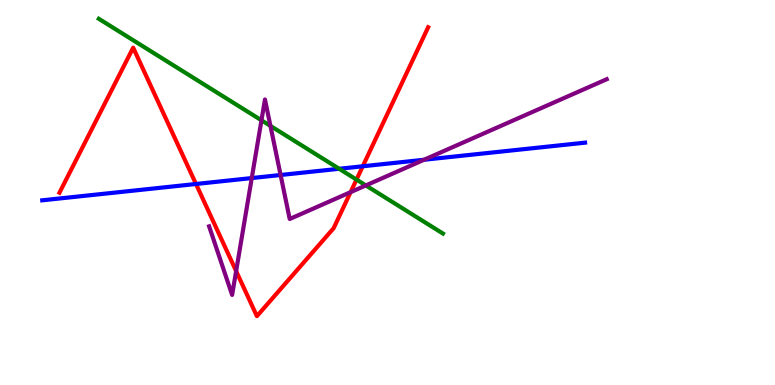[{'lines': ['blue', 'red'], 'intersections': [{'x': 2.53, 'y': 5.22}, {'x': 4.68, 'y': 5.68}]}, {'lines': ['green', 'red'], 'intersections': [{'x': 4.6, 'y': 5.34}]}, {'lines': ['purple', 'red'], 'intersections': [{'x': 3.05, 'y': 2.96}, {'x': 4.52, 'y': 5.01}]}, {'lines': ['blue', 'green'], 'intersections': [{'x': 4.38, 'y': 5.62}]}, {'lines': ['blue', 'purple'], 'intersections': [{'x': 3.25, 'y': 5.37}, {'x': 3.62, 'y': 5.45}, {'x': 5.47, 'y': 5.85}]}, {'lines': ['green', 'purple'], 'intersections': [{'x': 3.37, 'y': 6.88}, {'x': 3.49, 'y': 6.73}, {'x': 4.72, 'y': 5.18}]}]